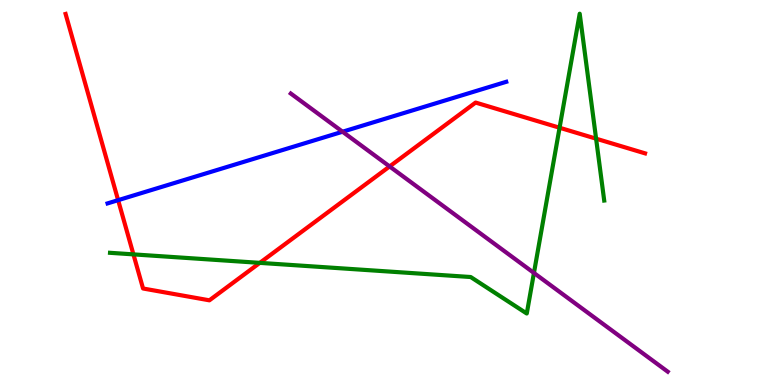[{'lines': ['blue', 'red'], 'intersections': [{'x': 1.52, 'y': 4.8}]}, {'lines': ['green', 'red'], 'intersections': [{'x': 1.72, 'y': 3.39}, {'x': 3.35, 'y': 3.17}, {'x': 7.22, 'y': 6.68}, {'x': 7.69, 'y': 6.4}]}, {'lines': ['purple', 'red'], 'intersections': [{'x': 5.03, 'y': 5.68}]}, {'lines': ['blue', 'green'], 'intersections': []}, {'lines': ['blue', 'purple'], 'intersections': [{'x': 4.42, 'y': 6.58}]}, {'lines': ['green', 'purple'], 'intersections': [{'x': 6.89, 'y': 2.91}]}]